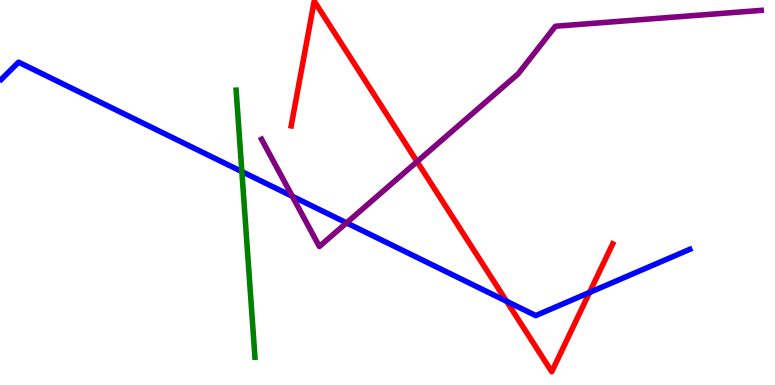[{'lines': ['blue', 'red'], 'intersections': [{'x': 6.54, 'y': 2.17}, {'x': 7.61, 'y': 2.4}]}, {'lines': ['green', 'red'], 'intersections': []}, {'lines': ['purple', 'red'], 'intersections': [{'x': 5.38, 'y': 5.8}]}, {'lines': ['blue', 'green'], 'intersections': [{'x': 3.12, 'y': 5.54}]}, {'lines': ['blue', 'purple'], 'intersections': [{'x': 3.77, 'y': 4.9}, {'x': 4.47, 'y': 4.21}]}, {'lines': ['green', 'purple'], 'intersections': []}]